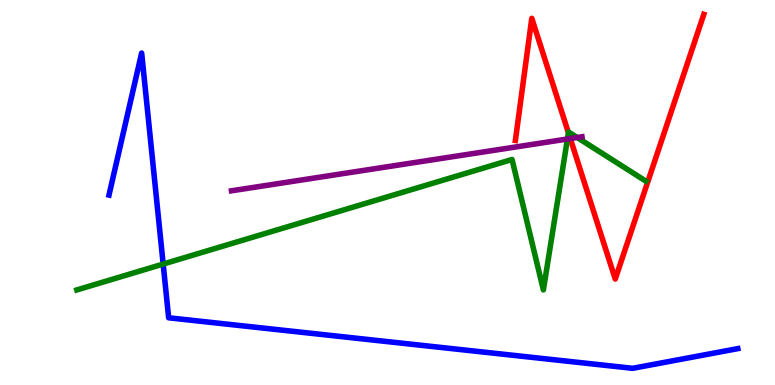[{'lines': ['blue', 'red'], 'intersections': []}, {'lines': ['green', 'red'], 'intersections': [{'x': 7.33, 'y': 6.55}]}, {'lines': ['purple', 'red'], 'intersections': [{'x': 7.36, 'y': 6.4}]}, {'lines': ['blue', 'green'], 'intersections': [{'x': 2.11, 'y': 3.14}]}, {'lines': ['blue', 'purple'], 'intersections': []}, {'lines': ['green', 'purple'], 'intersections': [{'x': 7.32, 'y': 6.39}, {'x': 7.45, 'y': 6.43}]}]